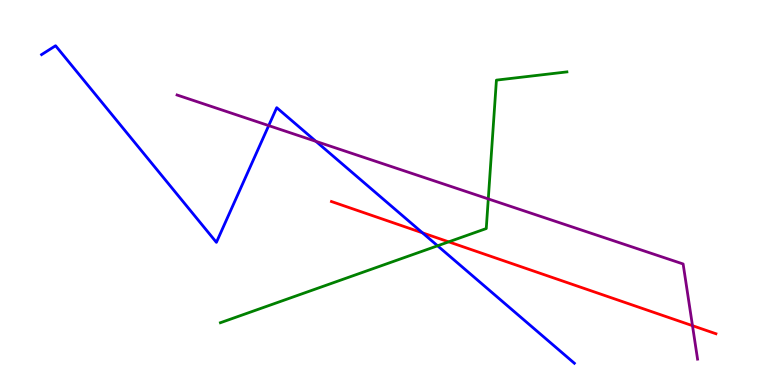[{'lines': ['blue', 'red'], 'intersections': [{'x': 5.45, 'y': 3.95}]}, {'lines': ['green', 'red'], 'intersections': [{'x': 5.79, 'y': 3.72}]}, {'lines': ['purple', 'red'], 'intersections': [{'x': 8.94, 'y': 1.54}]}, {'lines': ['blue', 'green'], 'intersections': [{'x': 5.65, 'y': 3.62}]}, {'lines': ['blue', 'purple'], 'intersections': [{'x': 3.47, 'y': 6.74}, {'x': 4.08, 'y': 6.33}]}, {'lines': ['green', 'purple'], 'intersections': [{'x': 6.3, 'y': 4.83}]}]